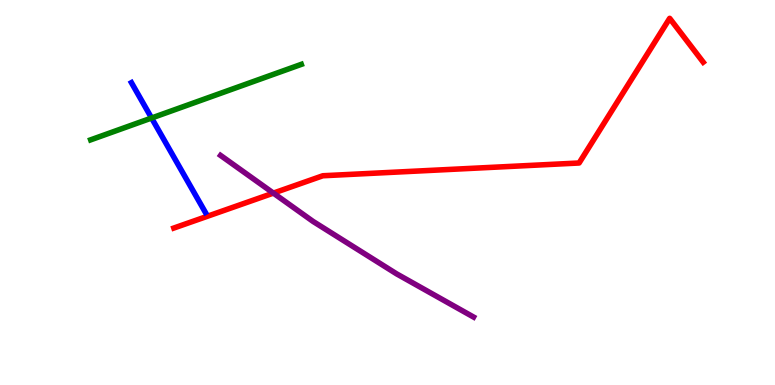[{'lines': ['blue', 'red'], 'intersections': []}, {'lines': ['green', 'red'], 'intersections': []}, {'lines': ['purple', 'red'], 'intersections': [{'x': 3.53, 'y': 4.98}]}, {'lines': ['blue', 'green'], 'intersections': [{'x': 1.96, 'y': 6.93}]}, {'lines': ['blue', 'purple'], 'intersections': []}, {'lines': ['green', 'purple'], 'intersections': []}]